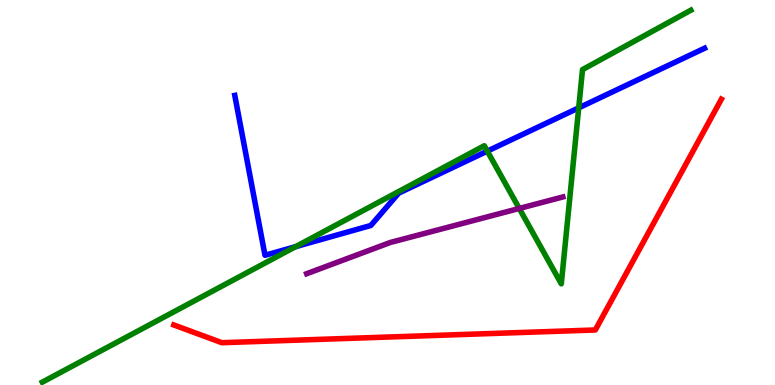[{'lines': ['blue', 'red'], 'intersections': []}, {'lines': ['green', 'red'], 'intersections': []}, {'lines': ['purple', 'red'], 'intersections': []}, {'lines': ['blue', 'green'], 'intersections': [{'x': 3.81, 'y': 3.59}, {'x': 6.29, 'y': 6.07}, {'x': 7.47, 'y': 7.2}]}, {'lines': ['blue', 'purple'], 'intersections': []}, {'lines': ['green', 'purple'], 'intersections': [{'x': 6.7, 'y': 4.59}]}]